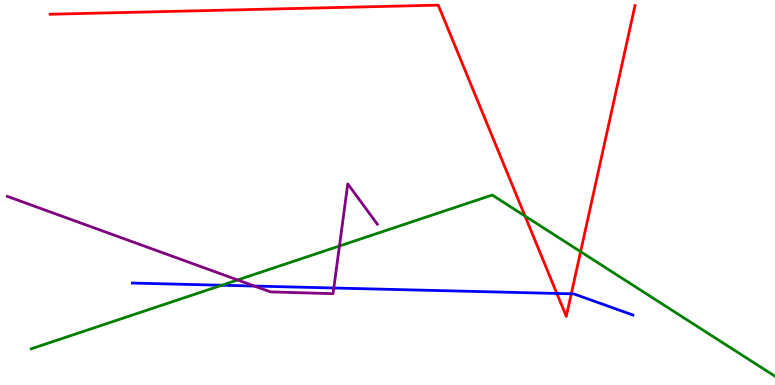[{'lines': ['blue', 'red'], 'intersections': [{'x': 7.19, 'y': 2.38}, {'x': 7.37, 'y': 2.37}]}, {'lines': ['green', 'red'], 'intersections': [{'x': 6.77, 'y': 4.39}, {'x': 7.49, 'y': 3.46}]}, {'lines': ['purple', 'red'], 'intersections': []}, {'lines': ['blue', 'green'], 'intersections': [{'x': 2.86, 'y': 2.59}]}, {'lines': ['blue', 'purple'], 'intersections': [{'x': 3.28, 'y': 2.57}, {'x': 4.31, 'y': 2.52}]}, {'lines': ['green', 'purple'], 'intersections': [{'x': 3.07, 'y': 2.73}, {'x': 4.38, 'y': 3.61}]}]